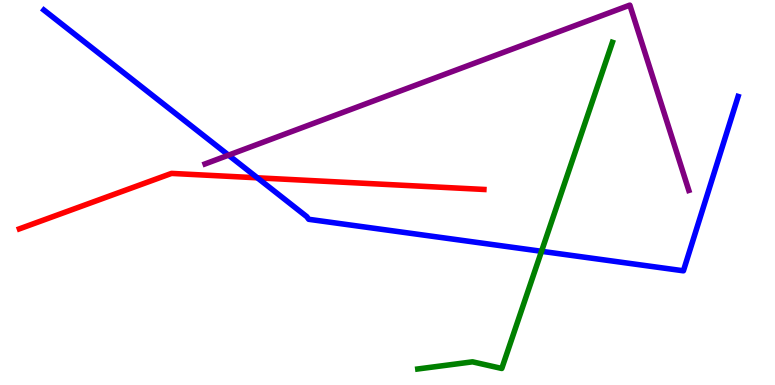[{'lines': ['blue', 'red'], 'intersections': [{'x': 3.32, 'y': 5.38}]}, {'lines': ['green', 'red'], 'intersections': []}, {'lines': ['purple', 'red'], 'intersections': []}, {'lines': ['blue', 'green'], 'intersections': [{'x': 6.99, 'y': 3.47}]}, {'lines': ['blue', 'purple'], 'intersections': [{'x': 2.95, 'y': 5.97}]}, {'lines': ['green', 'purple'], 'intersections': []}]